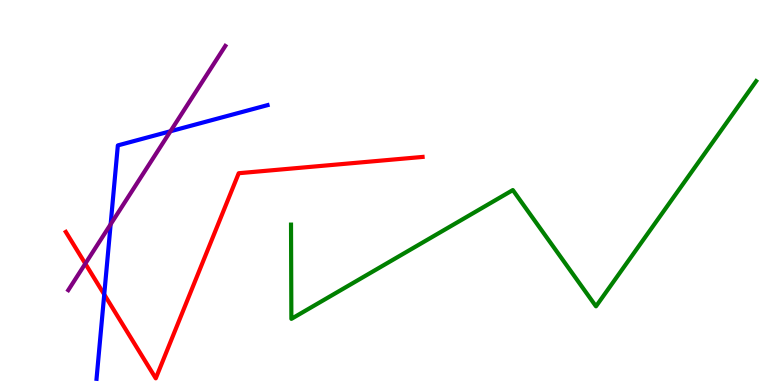[{'lines': ['blue', 'red'], 'intersections': [{'x': 1.34, 'y': 2.35}]}, {'lines': ['green', 'red'], 'intersections': []}, {'lines': ['purple', 'red'], 'intersections': [{'x': 1.1, 'y': 3.15}]}, {'lines': ['blue', 'green'], 'intersections': []}, {'lines': ['blue', 'purple'], 'intersections': [{'x': 1.43, 'y': 4.17}, {'x': 2.2, 'y': 6.59}]}, {'lines': ['green', 'purple'], 'intersections': []}]